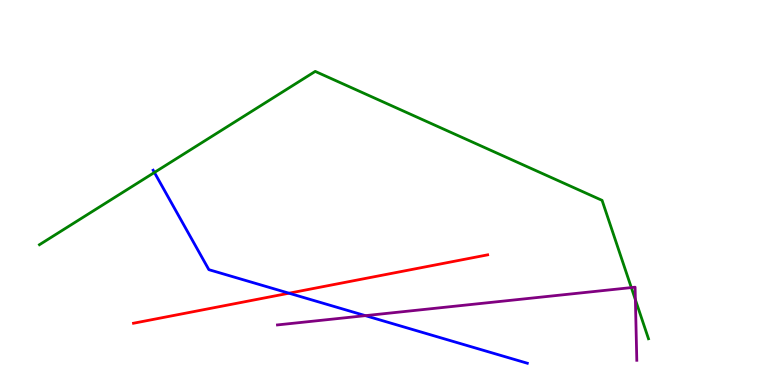[{'lines': ['blue', 'red'], 'intersections': [{'x': 3.73, 'y': 2.38}]}, {'lines': ['green', 'red'], 'intersections': []}, {'lines': ['purple', 'red'], 'intersections': []}, {'lines': ['blue', 'green'], 'intersections': [{'x': 1.99, 'y': 5.52}]}, {'lines': ['blue', 'purple'], 'intersections': [{'x': 4.71, 'y': 1.8}]}, {'lines': ['green', 'purple'], 'intersections': [{'x': 8.15, 'y': 2.53}, {'x': 8.2, 'y': 2.22}]}]